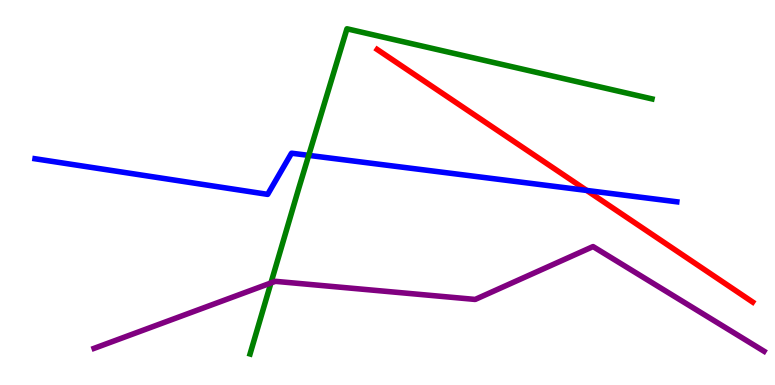[{'lines': ['blue', 'red'], 'intersections': [{'x': 7.57, 'y': 5.05}]}, {'lines': ['green', 'red'], 'intersections': []}, {'lines': ['purple', 'red'], 'intersections': []}, {'lines': ['blue', 'green'], 'intersections': [{'x': 3.98, 'y': 5.96}]}, {'lines': ['blue', 'purple'], 'intersections': []}, {'lines': ['green', 'purple'], 'intersections': [{'x': 3.5, 'y': 2.65}]}]